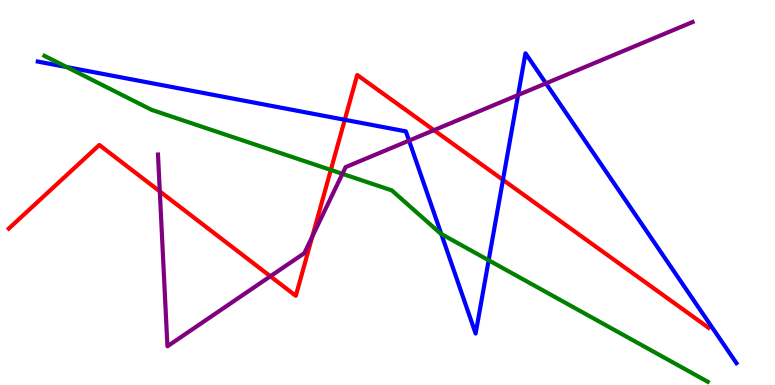[{'lines': ['blue', 'red'], 'intersections': [{'x': 4.45, 'y': 6.89}, {'x': 6.49, 'y': 5.33}]}, {'lines': ['green', 'red'], 'intersections': [{'x': 4.27, 'y': 5.59}]}, {'lines': ['purple', 'red'], 'intersections': [{'x': 2.06, 'y': 5.03}, {'x': 3.49, 'y': 2.82}, {'x': 4.03, 'y': 3.86}, {'x': 5.6, 'y': 6.62}]}, {'lines': ['blue', 'green'], 'intersections': [{'x': 0.861, 'y': 8.26}, {'x': 5.69, 'y': 3.92}, {'x': 6.31, 'y': 3.24}]}, {'lines': ['blue', 'purple'], 'intersections': [{'x': 5.28, 'y': 6.35}, {'x': 6.68, 'y': 7.53}, {'x': 7.04, 'y': 7.84}]}, {'lines': ['green', 'purple'], 'intersections': [{'x': 4.42, 'y': 5.49}]}]